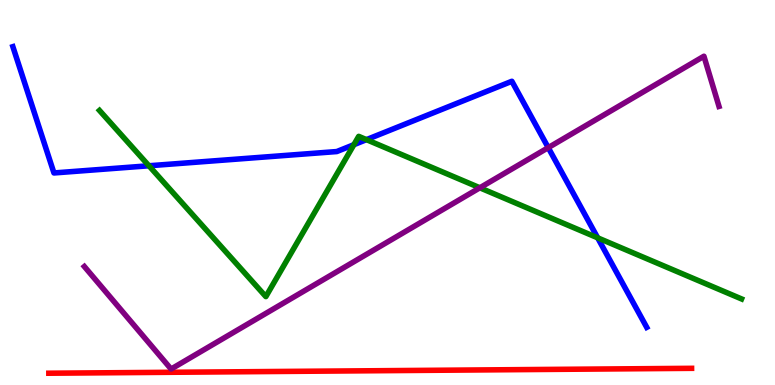[{'lines': ['blue', 'red'], 'intersections': []}, {'lines': ['green', 'red'], 'intersections': []}, {'lines': ['purple', 'red'], 'intersections': []}, {'lines': ['blue', 'green'], 'intersections': [{'x': 1.92, 'y': 5.69}, {'x': 4.57, 'y': 6.24}, {'x': 4.73, 'y': 6.37}, {'x': 7.71, 'y': 3.82}]}, {'lines': ['blue', 'purple'], 'intersections': [{'x': 7.07, 'y': 6.17}]}, {'lines': ['green', 'purple'], 'intersections': [{'x': 6.19, 'y': 5.12}]}]